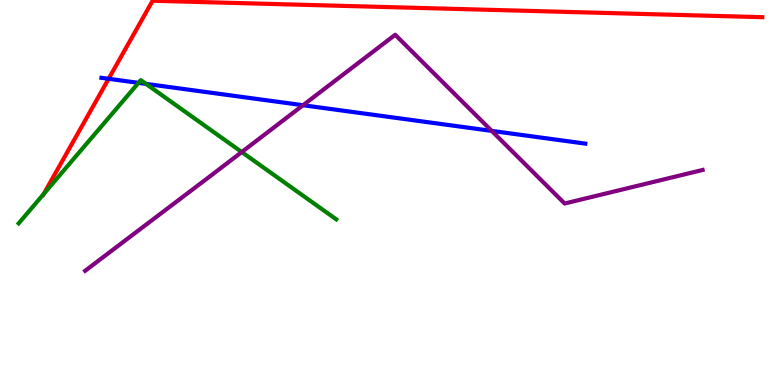[{'lines': ['blue', 'red'], 'intersections': [{'x': 1.4, 'y': 7.95}]}, {'lines': ['green', 'red'], 'intersections': [{'x': 0.563, 'y': 4.96}]}, {'lines': ['purple', 'red'], 'intersections': []}, {'lines': ['blue', 'green'], 'intersections': [{'x': 1.79, 'y': 7.85}, {'x': 1.88, 'y': 7.82}]}, {'lines': ['blue', 'purple'], 'intersections': [{'x': 3.91, 'y': 7.27}, {'x': 6.34, 'y': 6.6}]}, {'lines': ['green', 'purple'], 'intersections': [{'x': 3.12, 'y': 6.05}]}]